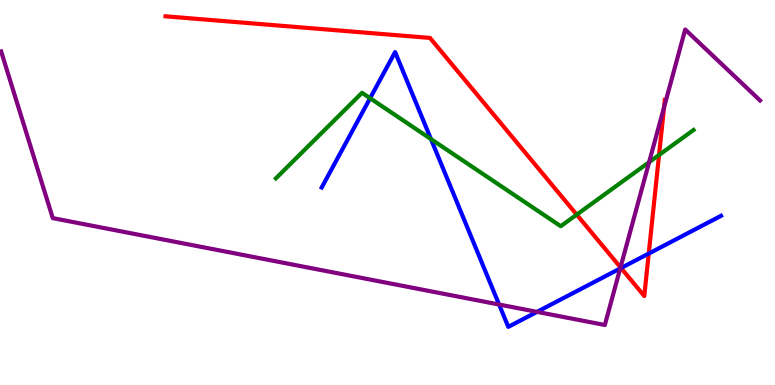[{'lines': ['blue', 'red'], 'intersections': [{'x': 8.01, 'y': 3.04}, {'x': 8.37, 'y': 3.41}]}, {'lines': ['green', 'red'], 'intersections': [{'x': 7.44, 'y': 4.43}, {'x': 8.5, 'y': 5.97}]}, {'lines': ['purple', 'red'], 'intersections': [{'x': 8.01, 'y': 3.06}, {'x': 8.57, 'y': 7.21}]}, {'lines': ['blue', 'green'], 'intersections': [{'x': 4.78, 'y': 7.45}, {'x': 5.56, 'y': 6.39}]}, {'lines': ['blue', 'purple'], 'intersections': [{'x': 6.44, 'y': 2.09}, {'x': 6.93, 'y': 1.9}, {'x': 8.0, 'y': 3.03}]}, {'lines': ['green', 'purple'], 'intersections': [{'x': 8.38, 'y': 5.79}]}]